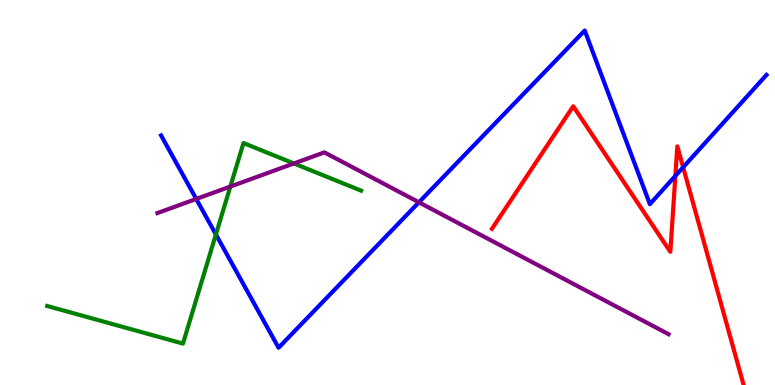[{'lines': ['blue', 'red'], 'intersections': [{'x': 8.71, 'y': 5.43}, {'x': 8.81, 'y': 5.66}]}, {'lines': ['green', 'red'], 'intersections': []}, {'lines': ['purple', 'red'], 'intersections': []}, {'lines': ['blue', 'green'], 'intersections': [{'x': 2.79, 'y': 3.91}]}, {'lines': ['blue', 'purple'], 'intersections': [{'x': 2.53, 'y': 4.83}, {'x': 5.41, 'y': 4.75}]}, {'lines': ['green', 'purple'], 'intersections': [{'x': 2.97, 'y': 5.15}, {'x': 3.79, 'y': 5.75}]}]